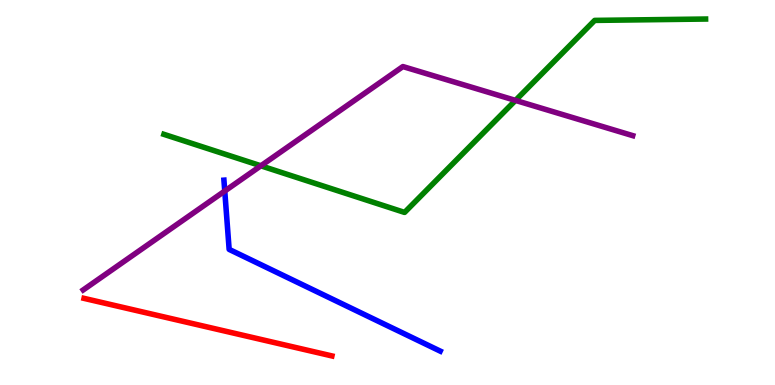[{'lines': ['blue', 'red'], 'intersections': []}, {'lines': ['green', 'red'], 'intersections': []}, {'lines': ['purple', 'red'], 'intersections': []}, {'lines': ['blue', 'green'], 'intersections': []}, {'lines': ['blue', 'purple'], 'intersections': [{'x': 2.9, 'y': 5.04}]}, {'lines': ['green', 'purple'], 'intersections': [{'x': 3.37, 'y': 5.69}, {'x': 6.65, 'y': 7.39}]}]